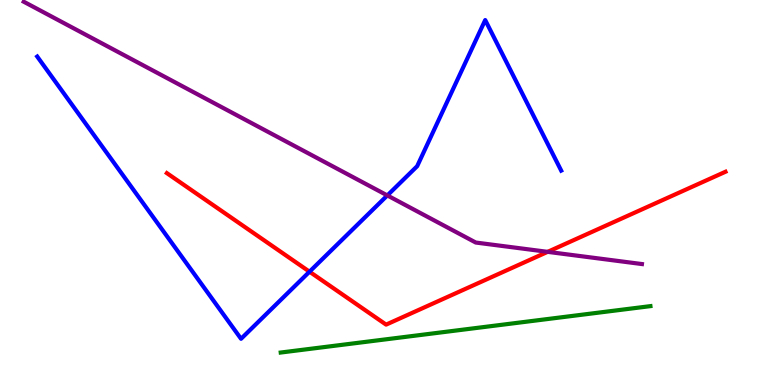[{'lines': ['blue', 'red'], 'intersections': [{'x': 3.99, 'y': 2.94}]}, {'lines': ['green', 'red'], 'intersections': []}, {'lines': ['purple', 'red'], 'intersections': [{'x': 7.07, 'y': 3.46}]}, {'lines': ['blue', 'green'], 'intersections': []}, {'lines': ['blue', 'purple'], 'intersections': [{'x': 5.0, 'y': 4.92}]}, {'lines': ['green', 'purple'], 'intersections': []}]